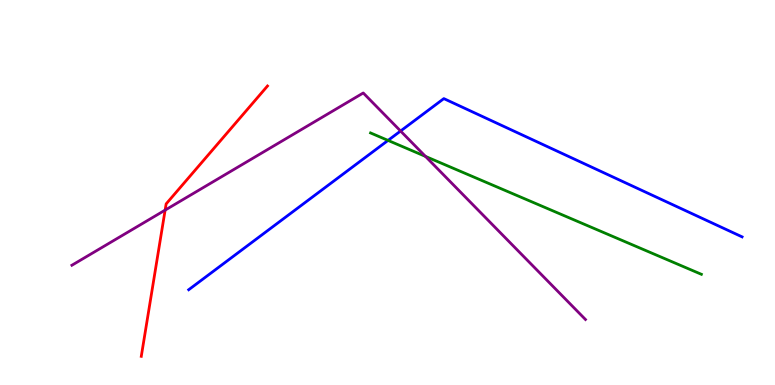[{'lines': ['blue', 'red'], 'intersections': []}, {'lines': ['green', 'red'], 'intersections': []}, {'lines': ['purple', 'red'], 'intersections': [{'x': 2.13, 'y': 4.54}]}, {'lines': ['blue', 'green'], 'intersections': [{'x': 5.01, 'y': 6.35}]}, {'lines': ['blue', 'purple'], 'intersections': [{'x': 5.17, 'y': 6.6}]}, {'lines': ['green', 'purple'], 'intersections': [{'x': 5.49, 'y': 5.94}]}]